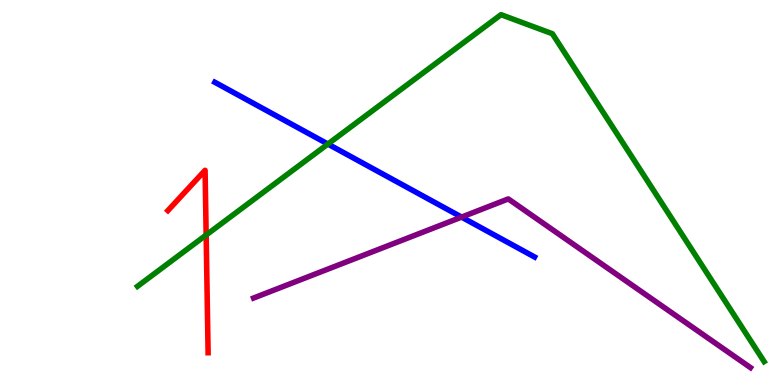[{'lines': ['blue', 'red'], 'intersections': []}, {'lines': ['green', 'red'], 'intersections': [{'x': 2.66, 'y': 3.9}]}, {'lines': ['purple', 'red'], 'intersections': []}, {'lines': ['blue', 'green'], 'intersections': [{'x': 4.23, 'y': 6.26}]}, {'lines': ['blue', 'purple'], 'intersections': [{'x': 5.96, 'y': 4.36}]}, {'lines': ['green', 'purple'], 'intersections': []}]